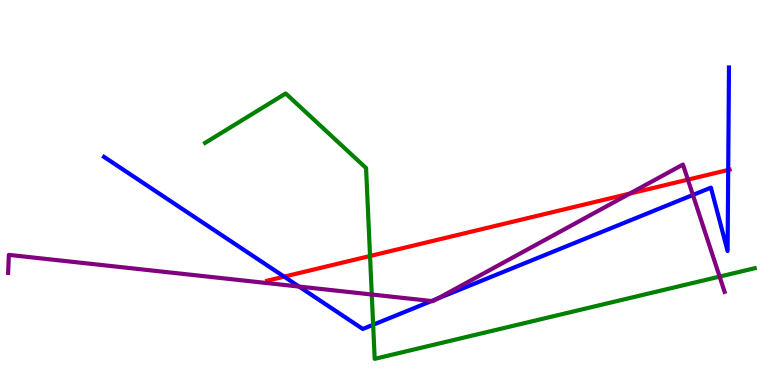[{'lines': ['blue', 'red'], 'intersections': [{'x': 3.67, 'y': 2.81}, {'x': 9.4, 'y': 5.59}]}, {'lines': ['green', 'red'], 'intersections': [{'x': 4.77, 'y': 3.35}]}, {'lines': ['purple', 'red'], 'intersections': [{'x': 8.13, 'y': 4.97}, {'x': 8.88, 'y': 5.33}]}, {'lines': ['blue', 'green'], 'intersections': [{'x': 4.81, 'y': 1.56}]}, {'lines': ['blue', 'purple'], 'intersections': [{'x': 3.86, 'y': 2.56}, {'x': 5.57, 'y': 2.18}, {'x': 5.65, 'y': 2.24}, {'x': 8.94, 'y': 4.94}]}, {'lines': ['green', 'purple'], 'intersections': [{'x': 4.8, 'y': 2.35}, {'x': 9.29, 'y': 2.82}]}]